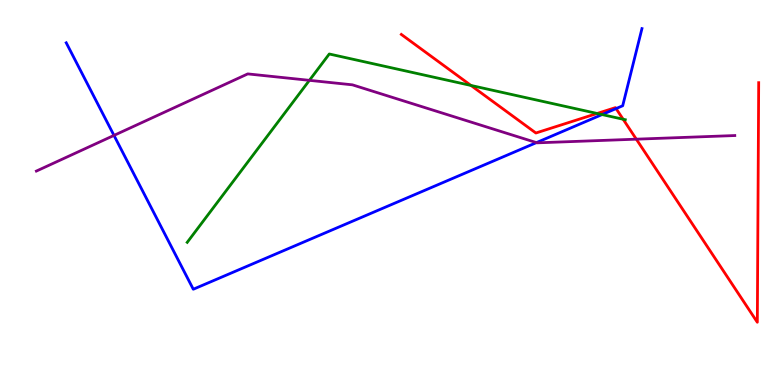[{'lines': ['blue', 'red'], 'intersections': [{'x': 7.95, 'y': 7.18}]}, {'lines': ['green', 'red'], 'intersections': [{'x': 6.08, 'y': 7.78}, {'x': 7.7, 'y': 7.05}, {'x': 8.04, 'y': 6.9}]}, {'lines': ['purple', 'red'], 'intersections': [{'x': 8.21, 'y': 6.38}]}, {'lines': ['blue', 'green'], 'intersections': [{'x': 7.77, 'y': 7.02}]}, {'lines': ['blue', 'purple'], 'intersections': [{'x': 1.47, 'y': 6.48}, {'x': 6.92, 'y': 6.3}]}, {'lines': ['green', 'purple'], 'intersections': [{'x': 3.99, 'y': 7.91}]}]